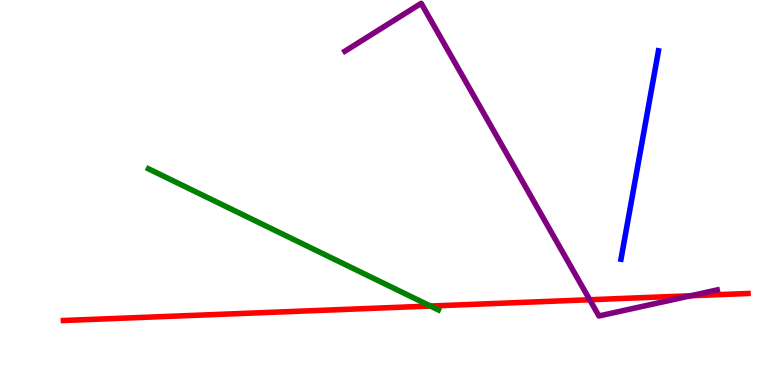[{'lines': ['blue', 'red'], 'intersections': []}, {'lines': ['green', 'red'], 'intersections': [{'x': 5.55, 'y': 2.05}]}, {'lines': ['purple', 'red'], 'intersections': [{'x': 7.61, 'y': 2.21}, {'x': 8.91, 'y': 2.32}]}, {'lines': ['blue', 'green'], 'intersections': []}, {'lines': ['blue', 'purple'], 'intersections': []}, {'lines': ['green', 'purple'], 'intersections': []}]